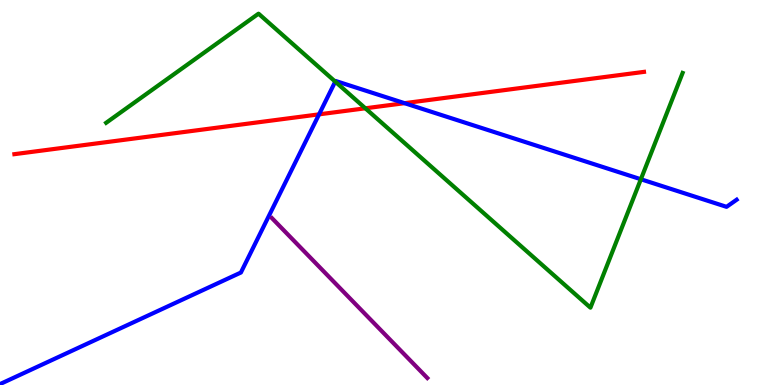[{'lines': ['blue', 'red'], 'intersections': [{'x': 4.12, 'y': 7.03}, {'x': 5.22, 'y': 7.32}]}, {'lines': ['green', 'red'], 'intersections': [{'x': 4.71, 'y': 7.19}]}, {'lines': ['purple', 'red'], 'intersections': []}, {'lines': ['blue', 'green'], 'intersections': [{'x': 4.33, 'y': 7.88}, {'x': 8.27, 'y': 5.34}]}, {'lines': ['blue', 'purple'], 'intersections': []}, {'lines': ['green', 'purple'], 'intersections': []}]